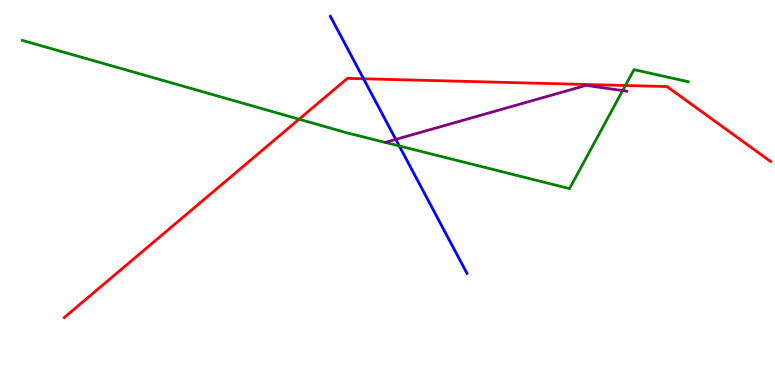[{'lines': ['blue', 'red'], 'intersections': [{'x': 4.69, 'y': 7.95}]}, {'lines': ['green', 'red'], 'intersections': [{'x': 3.86, 'y': 6.9}, {'x': 8.07, 'y': 7.78}]}, {'lines': ['purple', 'red'], 'intersections': []}, {'lines': ['blue', 'green'], 'intersections': [{'x': 5.15, 'y': 6.21}]}, {'lines': ['blue', 'purple'], 'intersections': [{'x': 5.11, 'y': 6.38}]}, {'lines': ['green', 'purple'], 'intersections': [{'x': 8.03, 'y': 7.65}]}]